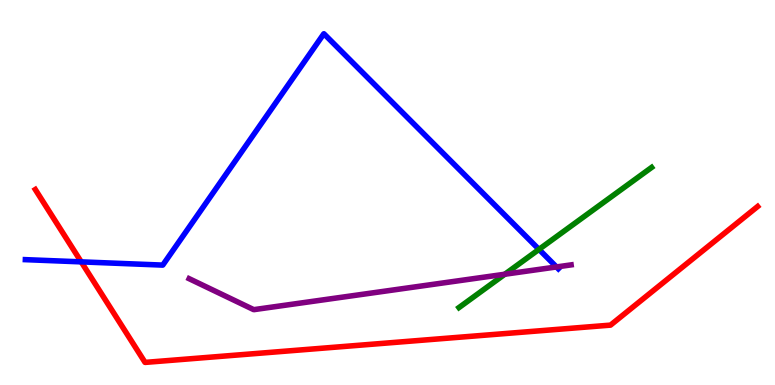[{'lines': ['blue', 'red'], 'intersections': [{'x': 1.05, 'y': 3.2}]}, {'lines': ['green', 'red'], 'intersections': []}, {'lines': ['purple', 'red'], 'intersections': []}, {'lines': ['blue', 'green'], 'intersections': [{'x': 6.95, 'y': 3.52}]}, {'lines': ['blue', 'purple'], 'intersections': [{'x': 7.18, 'y': 3.07}]}, {'lines': ['green', 'purple'], 'intersections': [{'x': 6.51, 'y': 2.88}]}]